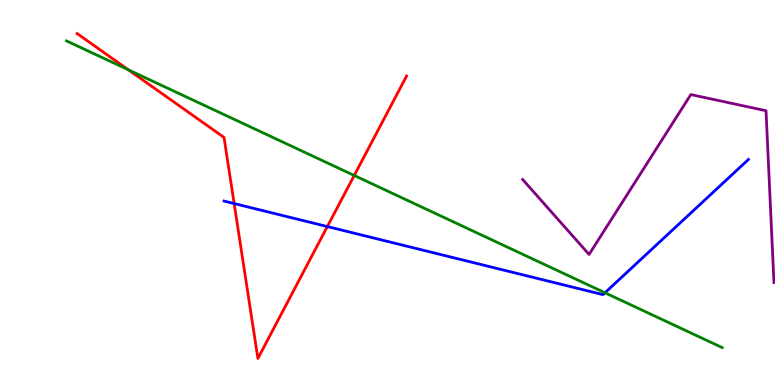[{'lines': ['blue', 'red'], 'intersections': [{'x': 3.02, 'y': 4.71}, {'x': 4.22, 'y': 4.12}]}, {'lines': ['green', 'red'], 'intersections': [{'x': 1.66, 'y': 8.19}, {'x': 4.57, 'y': 5.44}]}, {'lines': ['purple', 'red'], 'intersections': []}, {'lines': ['blue', 'green'], 'intersections': [{'x': 7.81, 'y': 2.4}]}, {'lines': ['blue', 'purple'], 'intersections': []}, {'lines': ['green', 'purple'], 'intersections': []}]